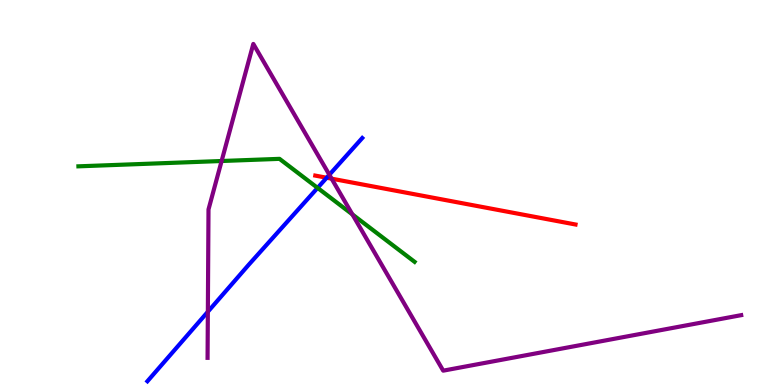[{'lines': ['blue', 'red'], 'intersections': [{'x': 4.22, 'y': 5.38}]}, {'lines': ['green', 'red'], 'intersections': []}, {'lines': ['purple', 'red'], 'intersections': [{'x': 4.28, 'y': 5.36}]}, {'lines': ['blue', 'green'], 'intersections': [{'x': 4.1, 'y': 5.12}]}, {'lines': ['blue', 'purple'], 'intersections': [{'x': 2.68, 'y': 1.9}, {'x': 4.25, 'y': 5.46}]}, {'lines': ['green', 'purple'], 'intersections': [{'x': 2.86, 'y': 5.82}, {'x': 4.55, 'y': 4.43}]}]